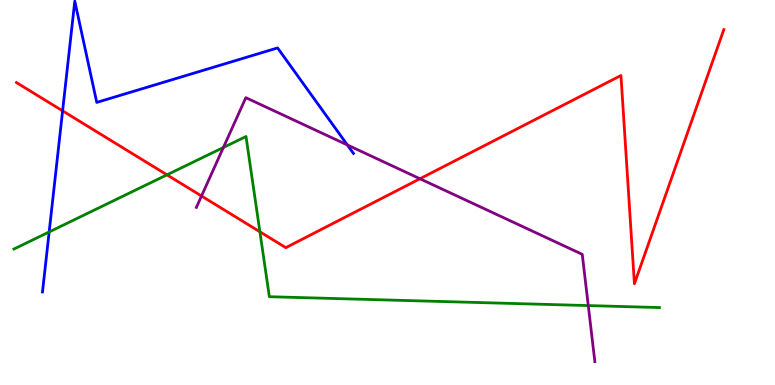[{'lines': ['blue', 'red'], 'intersections': [{'x': 0.808, 'y': 7.12}]}, {'lines': ['green', 'red'], 'intersections': [{'x': 2.15, 'y': 5.46}, {'x': 3.35, 'y': 3.98}]}, {'lines': ['purple', 'red'], 'intersections': [{'x': 2.6, 'y': 4.91}, {'x': 5.42, 'y': 5.36}]}, {'lines': ['blue', 'green'], 'intersections': [{'x': 0.634, 'y': 3.98}]}, {'lines': ['blue', 'purple'], 'intersections': [{'x': 4.48, 'y': 6.24}]}, {'lines': ['green', 'purple'], 'intersections': [{'x': 2.88, 'y': 6.17}, {'x': 7.59, 'y': 2.06}]}]